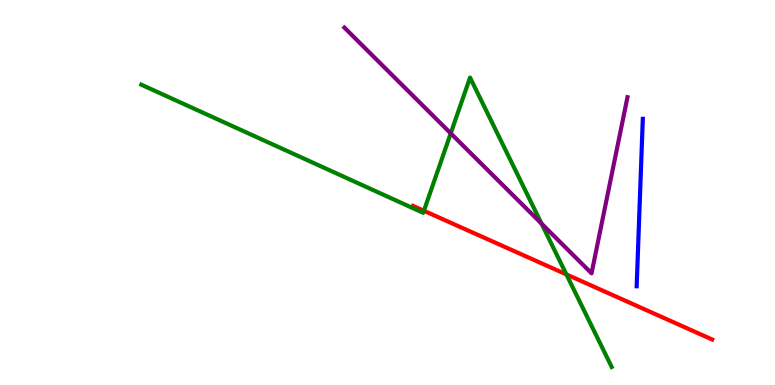[{'lines': ['blue', 'red'], 'intersections': []}, {'lines': ['green', 'red'], 'intersections': [{'x': 5.47, 'y': 4.52}, {'x': 7.31, 'y': 2.87}]}, {'lines': ['purple', 'red'], 'intersections': []}, {'lines': ['blue', 'green'], 'intersections': []}, {'lines': ['blue', 'purple'], 'intersections': []}, {'lines': ['green', 'purple'], 'intersections': [{'x': 5.82, 'y': 6.54}, {'x': 6.99, 'y': 4.19}]}]